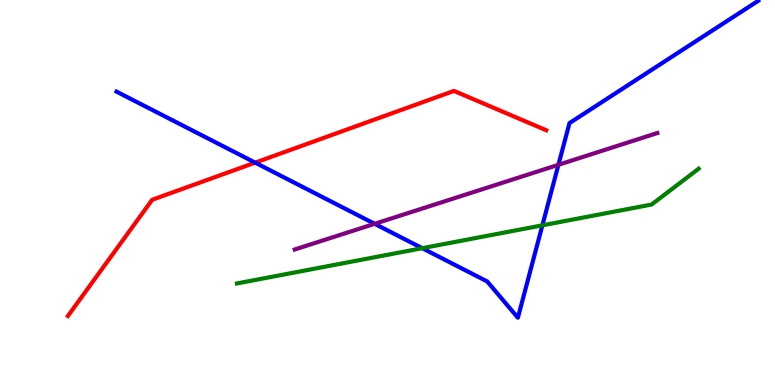[{'lines': ['blue', 'red'], 'intersections': [{'x': 3.29, 'y': 5.78}]}, {'lines': ['green', 'red'], 'intersections': []}, {'lines': ['purple', 'red'], 'intersections': []}, {'lines': ['blue', 'green'], 'intersections': [{'x': 5.45, 'y': 3.55}, {'x': 7.0, 'y': 4.15}]}, {'lines': ['blue', 'purple'], 'intersections': [{'x': 4.83, 'y': 4.19}, {'x': 7.21, 'y': 5.72}]}, {'lines': ['green', 'purple'], 'intersections': []}]